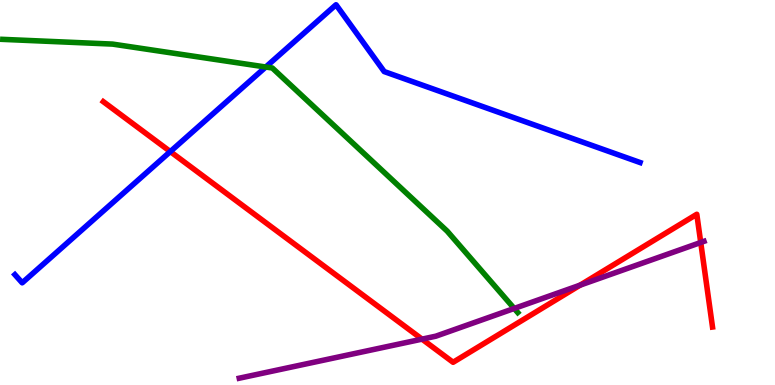[{'lines': ['blue', 'red'], 'intersections': [{'x': 2.2, 'y': 6.06}]}, {'lines': ['green', 'red'], 'intersections': []}, {'lines': ['purple', 'red'], 'intersections': [{'x': 5.45, 'y': 1.19}, {'x': 7.48, 'y': 2.59}, {'x': 9.04, 'y': 3.7}]}, {'lines': ['blue', 'green'], 'intersections': [{'x': 3.43, 'y': 8.26}]}, {'lines': ['blue', 'purple'], 'intersections': []}, {'lines': ['green', 'purple'], 'intersections': [{'x': 6.63, 'y': 1.99}]}]